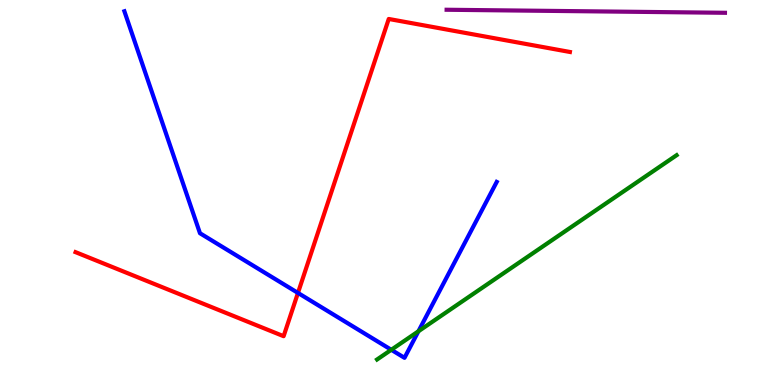[{'lines': ['blue', 'red'], 'intersections': [{'x': 3.84, 'y': 2.39}]}, {'lines': ['green', 'red'], 'intersections': []}, {'lines': ['purple', 'red'], 'intersections': []}, {'lines': ['blue', 'green'], 'intersections': [{'x': 5.05, 'y': 0.915}, {'x': 5.4, 'y': 1.4}]}, {'lines': ['blue', 'purple'], 'intersections': []}, {'lines': ['green', 'purple'], 'intersections': []}]